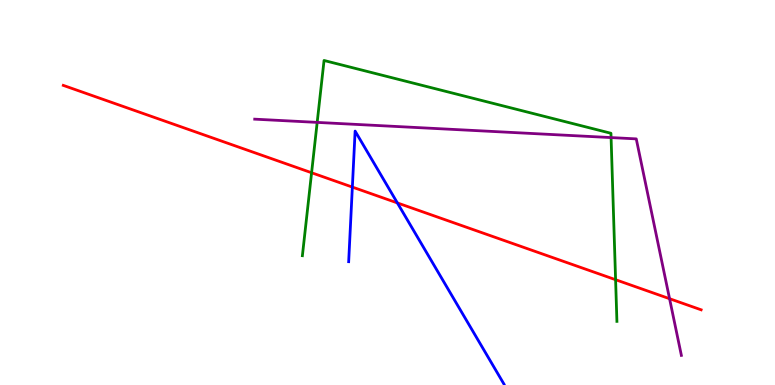[{'lines': ['blue', 'red'], 'intersections': [{'x': 4.55, 'y': 5.14}, {'x': 5.13, 'y': 4.73}]}, {'lines': ['green', 'red'], 'intersections': [{'x': 4.02, 'y': 5.51}, {'x': 7.94, 'y': 2.73}]}, {'lines': ['purple', 'red'], 'intersections': [{'x': 8.64, 'y': 2.24}]}, {'lines': ['blue', 'green'], 'intersections': []}, {'lines': ['blue', 'purple'], 'intersections': []}, {'lines': ['green', 'purple'], 'intersections': [{'x': 4.09, 'y': 6.82}, {'x': 7.88, 'y': 6.43}]}]